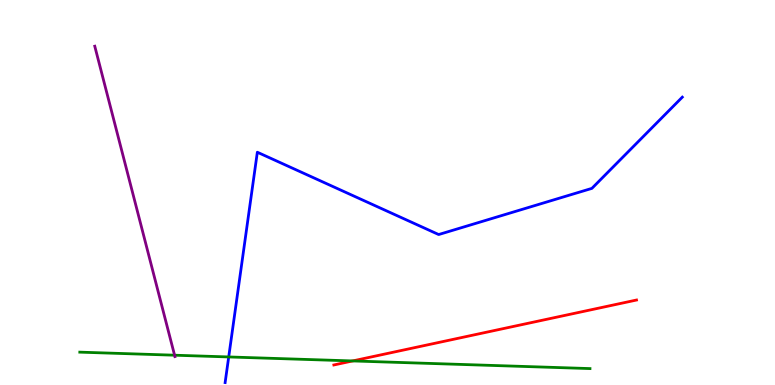[{'lines': ['blue', 'red'], 'intersections': []}, {'lines': ['green', 'red'], 'intersections': [{'x': 4.55, 'y': 0.625}]}, {'lines': ['purple', 'red'], 'intersections': []}, {'lines': ['blue', 'green'], 'intersections': [{'x': 2.95, 'y': 0.729}]}, {'lines': ['blue', 'purple'], 'intersections': []}, {'lines': ['green', 'purple'], 'intersections': [{'x': 2.25, 'y': 0.774}]}]